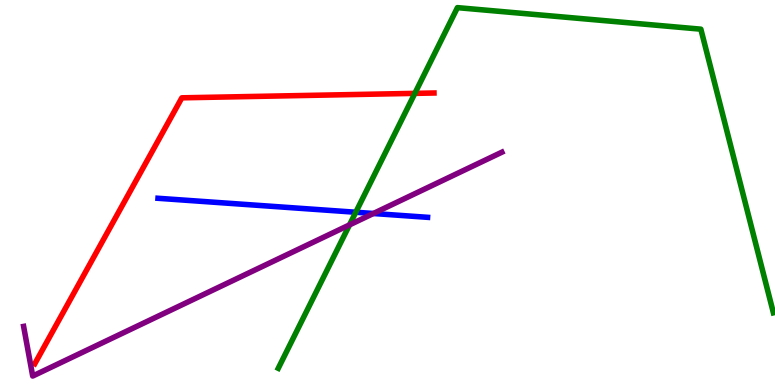[{'lines': ['blue', 'red'], 'intersections': []}, {'lines': ['green', 'red'], 'intersections': [{'x': 5.35, 'y': 7.57}]}, {'lines': ['purple', 'red'], 'intersections': []}, {'lines': ['blue', 'green'], 'intersections': [{'x': 4.59, 'y': 4.49}]}, {'lines': ['blue', 'purple'], 'intersections': [{'x': 4.82, 'y': 4.45}]}, {'lines': ['green', 'purple'], 'intersections': [{'x': 4.51, 'y': 4.16}]}]